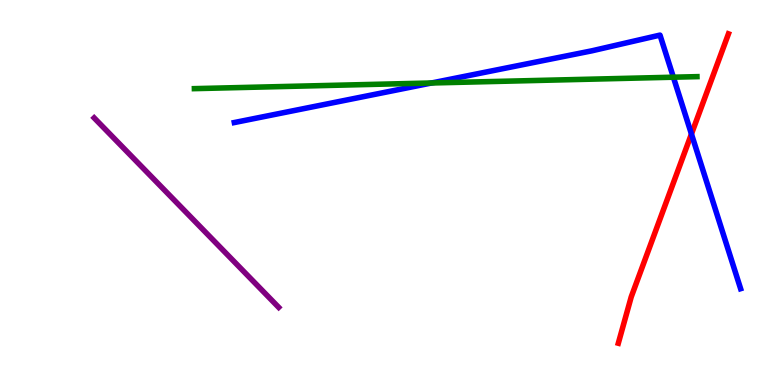[{'lines': ['blue', 'red'], 'intersections': [{'x': 8.92, 'y': 6.52}]}, {'lines': ['green', 'red'], 'intersections': []}, {'lines': ['purple', 'red'], 'intersections': []}, {'lines': ['blue', 'green'], 'intersections': [{'x': 5.57, 'y': 7.84}, {'x': 8.69, 'y': 7.99}]}, {'lines': ['blue', 'purple'], 'intersections': []}, {'lines': ['green', 'purple'], 'intersections': []}]